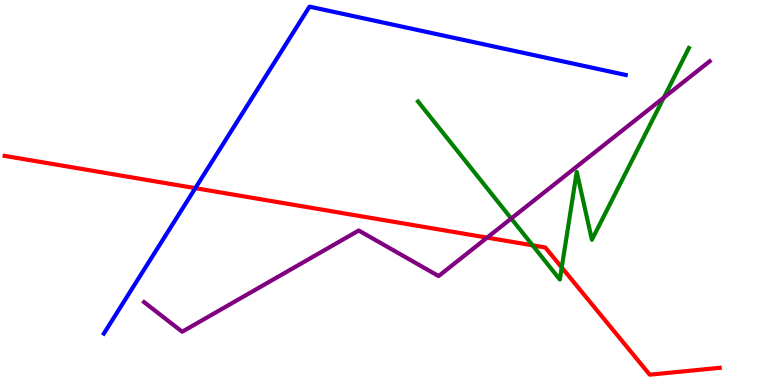[{'lines': ['blue', 'red'], 'intersections': [{'x': 2.52, 'y': 5.11}]}, {'lines': ['green', 'red'], 'intersections': [{'x': 6.87, 'y': 3.63}, {'x': 7.25, 'y': 3.05}]}, {'lines': ['purple', 'red'], 'intersections': [{'x': 6.29, 'y': 3.83}]}, {'lines': ['blue', 'green'], 'intersections': []}, {'lines': ['blue', 'purple'], 'intersections': []}, {'lines': ['green', 'purple'], 'intersections': [{'x': 6.6, 'y': 4.32}, {'x': 8.57, 'y': 7.46}]}]